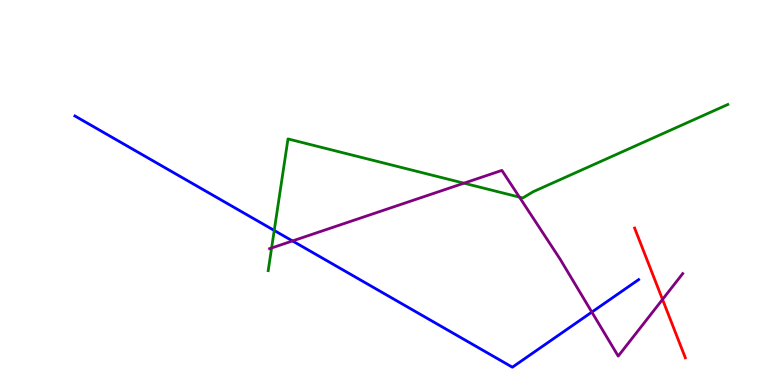[{'lines': ['blue', 'red'], 'intersections': []}, {'lines': ['green', 'red'], 'intersections': []}, {'lines': ['purple', 'red'], 'intersections': [{'x': 8.55, 'y': 2.22}]}, {'lines': ['blue', 'green'], 'intersections': [{'x': 3.54, 'y': 4.01}]}, {'lines': ['blue', 'purple'], 'intersections': [{'x': 3.77, 'y': 3.74}, {'x': 7.64, 'y': 1.89}]}, {'lines': ['green', 'purple'], 'intersections': [{'x': 3.5, 'y': 3.56}, {'x': 5.99, 'y': 5.24}, {'x': 6.7, 'y': 4.88}]}]